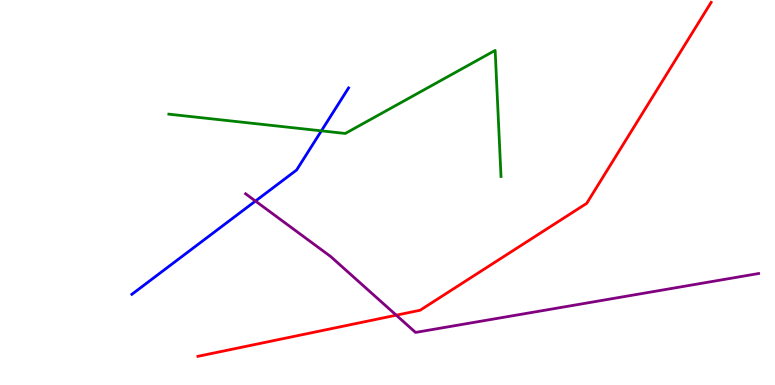[{'lines': ['blue', 'red'], 'intersections': []}, {'lines': ['green', 'red'], 'intersections': []}, {'lines': ['purple', 'red'], 'intersections': [{'x': 5.11, 'y': 1.81}]}, {'lines': ['blue', 'green'], 'intersections': [{'x': 4.15, 'y': 6.6}]}, {'lines': ['blue', 'purple'], 'intersections': [{'x': 3.3, 'y': 4.78}]}, {'lines': ['green', 'purple'], 'intersections': []}]